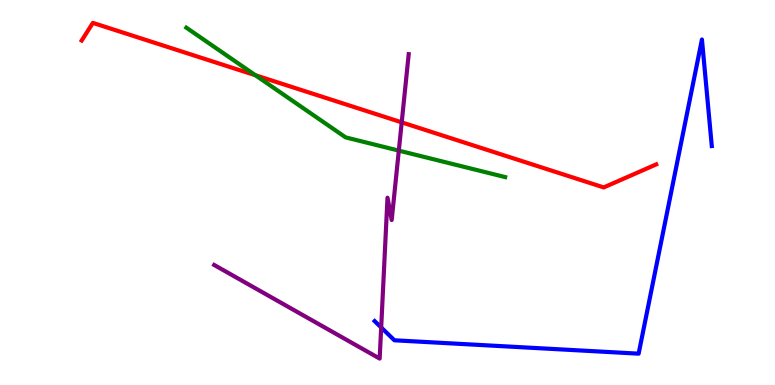[{'lines': ['blue', 'red'], 'intersections': []}, {'lines': ['green', 'red'], 'intersections': [{'x': 3.3, 'y': 8.05}]}, {'lines': ['purple', 'red'], 'intersections': [{'x': 5.18, 'y': 6.82}]}, {'lines': ['blue', 'green'], 'intersections': []}, {'lines': ['blue', 'purple'], 'intersections': [{'x': 4.92, 'y': 1.49}]}, {'lines': ['green', 'purple'], 'intersections': [{'x': 5.15, 'y': 6.09}]}]